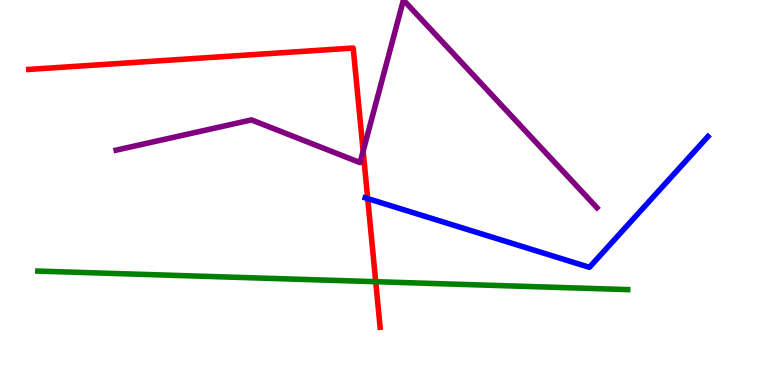[{'lines': ['blue', 'red'], 'intersections': [{'x': 4.74, 'y': 4.84}]}, {'lines': ['green', 'red'], 'intersections': [{'x': 4.85, 'y': 2.68}]}, {'lines': ['purple', 'red'], 'intersections': [{'x': 4.69, 'y': 6.08}]}, {'lines': ['blue', 'green'], 'intersections': []}, {'lines': ['blue', 'purple'], 'intersections': []}, {'lines': ['green', 'purple'], 'intersections': []}]